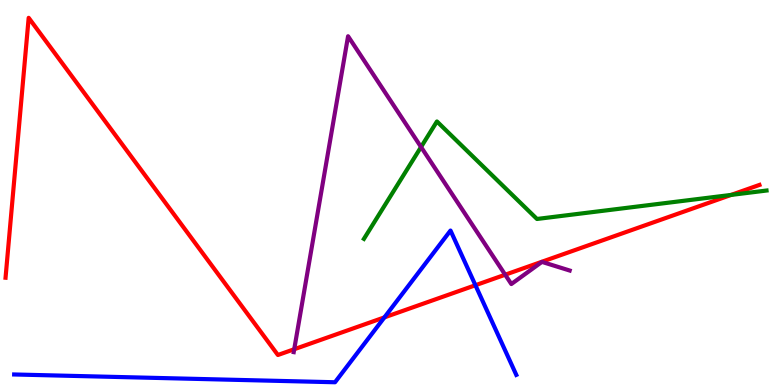[{'lines': ['blue', 'red'], 'intersections': [{'x': 4.96, 'y': 1.76}, {'x': 6.13, 'y': 2.59}]}, {'lines': ['green', 'red'], 'intersections': [{'x': 9.43, 'y': 4.94}]}, {'lines': ['purple', 'red'], 'intersections': [{'x': 3.8, 'y': 0.929}, {'x': 6.52, 'y': 2.86}]}, {'lines': ['blue', 'green'], 'intersections': []}, {'lines': ['blue', 'purple'], 'intersections': []}, {'lines': ['green', 'purple'], 'intersections': [{'x': 5.43, 'y': 6.18}]}]